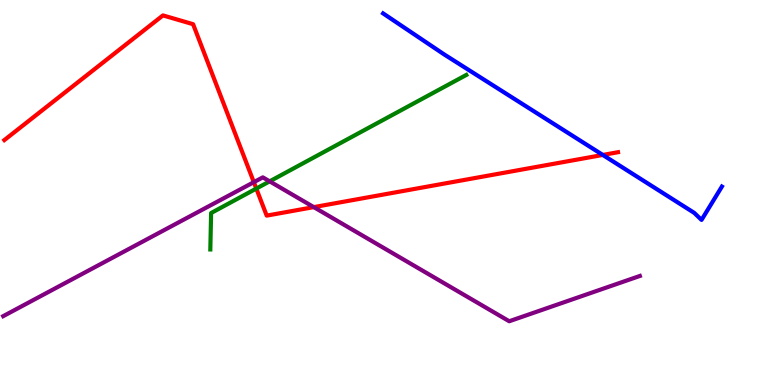[{'lines': ['blue', 'red'], 'intersections': [{'x': 7.78, 'y': 5.98}]}, {'lines': ['green', 'red'], 'intersections': [{'x': 3.31, 'y': 5.1}]}, {'lines': ['purple', 'red'], 'intersections': [{'x': 3.28, 'y': 5.27}, {'x': 4.05, 'y': 4.62}]}, {'lines': ['blue', 'green'], 'intersections': []}, {'lines': ['blue', 'purple'], 'intersections': []}, {'lines': ['green', 'purple'], 'intersections': [{'x': 3.48, 'y': 5.29}]}]